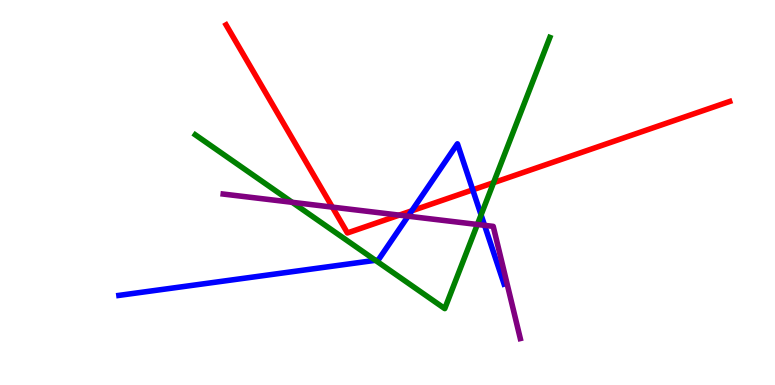[{'lines': ['blue', 'red'], 'intersections': [{'x': 5.31, 'y': 4.52}, {'x': 6.1, 'y': 5.07}]}, {'lines': ['green', 'red'], 'intersections': [{'x': 6.37, 'y': 5.25}]}, {'lines': ['purple', 'red'], 'intersections': [{'x': 4.29, 'y': 4.62}, {'x': 5.15, 'y': 4.41}]}, {'lines': ['blue', 'green'], 'intersections': [{'x': 4.84, 'y': 3.24}, {'x': 6.21, 'y': 4.42}]}, {'lines': ['blue', 'purple'], 'intersections': [{'x': 5.27, 'y': 4.38}, {'x': 6.25, 'y': 4.15}]}, {'lines': ['green', 'purple'], 'intersections': [{'x': 3.77, 'y': 4.75}, {'x': 6.16, 'y': 4.17}]}]